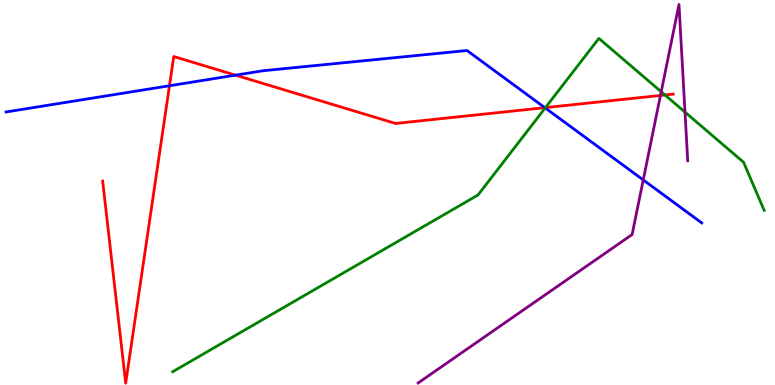[{'lines': ['blue', 'red'], 'intersections': [{'x': 2.19, 'y': 7.77}, {'x': 3.04, 'y': 8.05}, {'x': 7.03, 'y': 7.2}]}, {'lines': ['green', 'red'], 'intersections': [{'x': 7.04, 'y': 7.21}, {'x': 8.58, 'y': 7.53}]}, {'lines': ['purple', 'red'], 'intersections': [{'x': 8.52, 'y': 7.52}]}, {'lines': ['blue', 'green'], 'intersections': [{'x': 7.03, 'y': 7.2}]}, {'lines': ['blue', 'purple'], 'intersections': [{'x': 8.3, 'y': 5.33}]}, {'lines': ['green', 'purple'], 'intersections': [{'x': 8.53, 'y': 7.62}, {'x': 8.84, 'y': 7.09}]}]